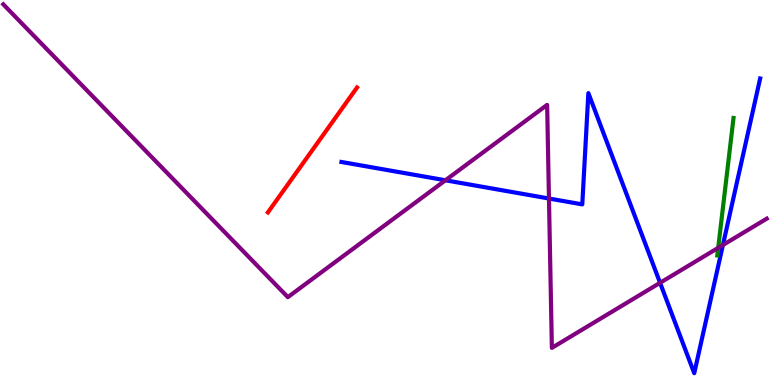[{'lines': ['blue', 'red'], 'intersections': []}, {'lines': ['green', 'red'], 'intersections': []}, {'lines': ['purple', 'red'], 'intersections': []}, {'lines': ['blue', 'green'], 'intersections': []}, {'lines': ['blue', 'purple'], 'intersections': [{'x': 5.75, 'y': 5.32}, {'x': 7.08, 'y': 4.84}, {'x': 8.52, 'y': 2.65}, {'x': 9.33, 'y': 3.64}]}, {'lines': ['green', 'purple'], 'intersections': [{'x': 9.27, 'y': 3.56}]}]